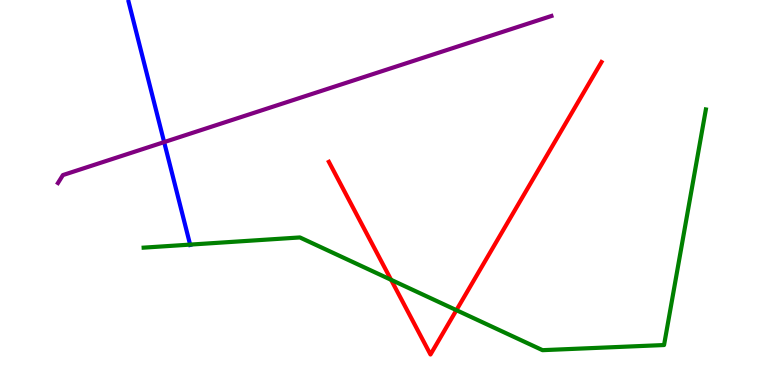[{'lines': ['blue', 'red'], 'intersections': []}, {'lines': ['green', 'red'], 'intersections': [{'x': 5.05, 'y': 2.73}, {'x': 5.89, 'y': 1.94}]}, {'lines': ['purple', 'red'], 'intersections': []}, {'lines': ['blue', 'green'], 'intersections': [{'x': 2.45, 'y': 3.65}]}, {'lines': ['blue', 'purple'], 'intersections': [{'x': 2.12, 'y': 6.31}]}, {'lines': ['green', 'purple'], 'intersections': []}]